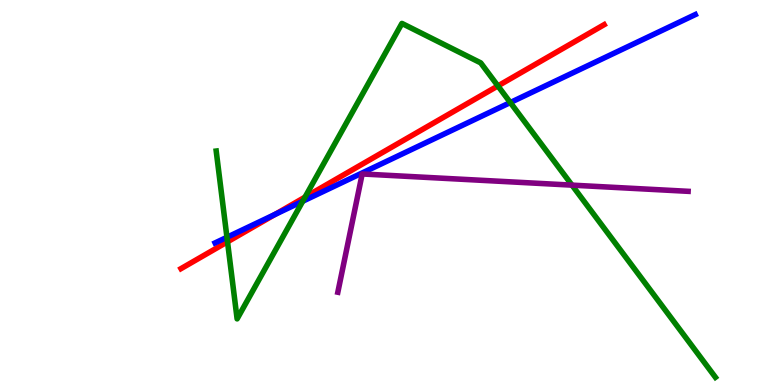[{'lines': ['blue', 'red'], 'intersections': [{'x': 3.55, 'y': 4.43}]}, {'lines': ['green', 'red'], 'intersections': [{'x': 2.94, 'y': 3.72}, {'x': 3.94, 'y': 4.88}, {'x': 6.42, 'y': 7.77}]}, {'lines': ['purple', 'red'], 'intersections': []}, {'lines': ['blue', 'green'], 'intersections': [{'x': 2.93, 'y': 3.84}, {'x': 3.91, 'y': 4.77}, {'x': 6.58, 'y': 7.34}]}, {'lines': ['blue', 'purple'], 'intersections': []}, {'lines': ['green', 'purple'], 'intersections': [{'x': 7.38, 'y': 5.19}]}]